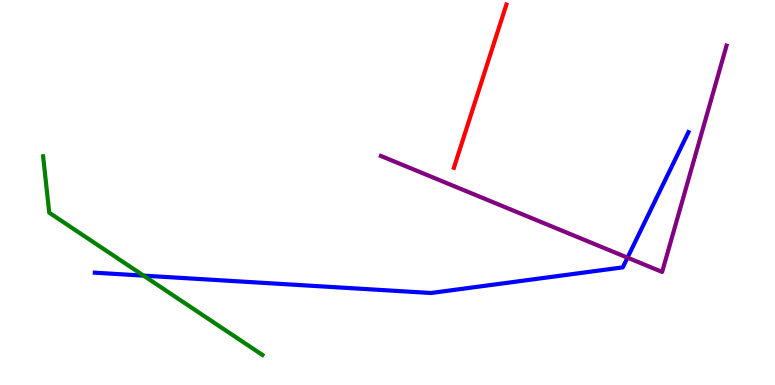[{'lines': ['blue', 'red'], 'intersections': []}, {'lines': ['green', 'red'], 'intersections': []}, {'lines': ['purple', 'red'], 'intersections': []}, {'lines': ['blue', 'green'], 'intersections': [{'x': 1.85, 'y': 2.84}]}, {'lines': ['blue', 'purple'], 'intersections': [{'x': 8.1, 'y': 3.31}]}, {'lines': ['green', 'purple'], 'intersections': []}]